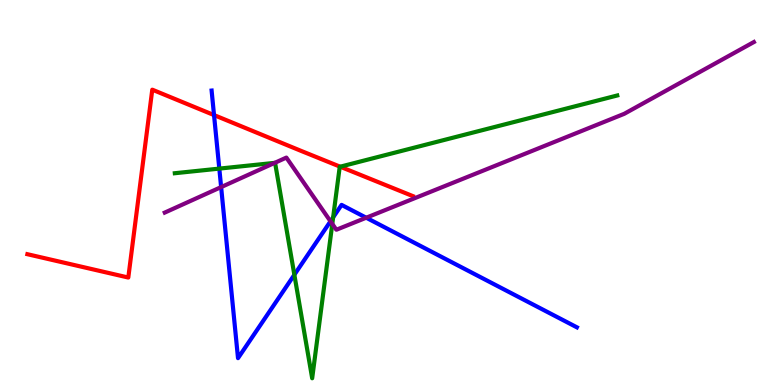[{'lines': ['blue', 'red'], 'intersections': [{'x': 2.76, 'y': 7.01}]}, {'lines': ['green', 'red'], 'intersections': [{'x': 4.39, 'y': 5.67}]}, {'lines': ['purple', 'red'], 'intersections': []}, {'lines': ['blue', 'green'], 'intersections': [{'x': 2.83, 'y': 5.62}, {'x': 3.8, 'y': 2.86}, {'x': 4.3, 'y': 4.35}]}, {'lines': ['blue', 'purple'], 'intersections': [{'x': 2.85, 'y': 5.14}, {'x': 4.26, 'y': 4.25}, {'x': 4.73, 'y': 4.34}]}, {'lines': ['green', 'purple'], 'intersections': [{'x': 3.54, 'y': 5.77}, {'x': 4.29, 'y': 4.18}]}]